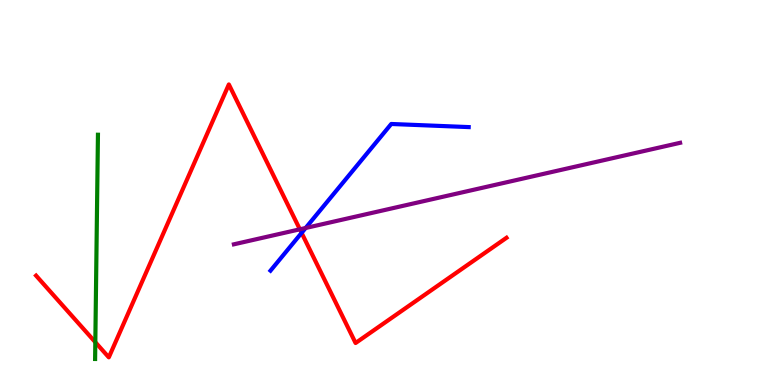[{'lines': ['blue', 'red'], 'intersections': [{'x': 3.89, 'y': 3.95}]}, {'lines': ['green', 'red'], 'intersections': [{'x': 1.23, 'y': 1.11}]}, {'lines': ['purple', 'red'], 'intersections': [{'x': 3.87, 'y': 4.04}]}, {'lines': ['blue', 'green'], 'intersections': []}, {'lines': ['blue', 'purple'], 'intersections': [{'x': 3.94, 'y': 4.08}]}, {'lines': ['green', 'purple'], 'intersections': []}]